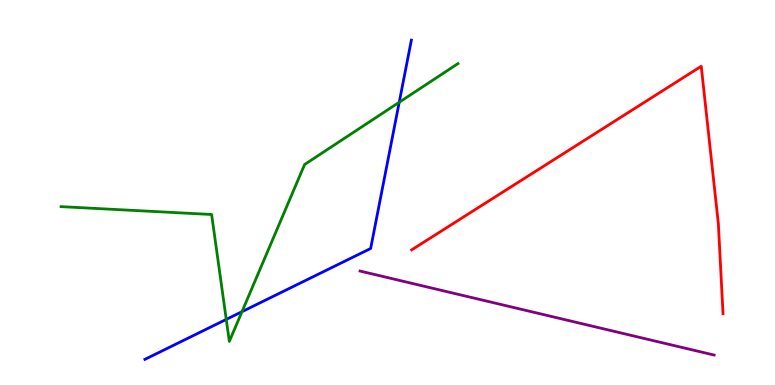[{'lines': ['blue', 'red'], 'intersections': []}, {'lines': ['green', 'red'], 'intersections': []}, {'lines': ['purple', 'red'], 'intersections': []}, {'lines': ['blue', 'green'], 'intersections': [{'x': 2.92, 'y': 1.7}, {'x': 3.12, 'y': 1.9}, {'x': 5.15, 'y': 7.34}]}, {'lines': ['blue', 'purple'], 'intersections': []}, {'lines': ['green', 'purple'], 'intersections': []}]